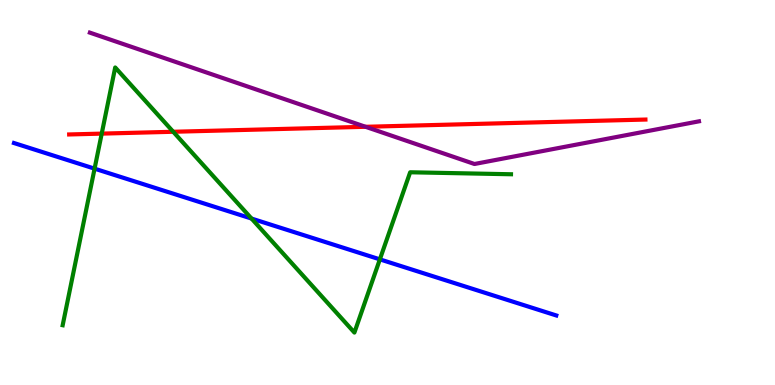[{'lines': ['blue', 'red'], 'intersections': []}, {'lines': ['green', 'red'], 'intersections': [{'x': 1.31, 'y': 6.53}, {'x': 2.24, 'y': 6.58}]}, {'lines': ['purple', 'red'], 'intersections': [{'x': 4.72, 'y': 6.71}]}, {'lines': ['blue', 'green'], 'intersections': [{'x': 1.22, 'y': 5.62}, {'x': 3.25, 'y': 4.32}, {'x': 4.9, 'y': 3.26}]}, {'lines': ['blue', 'purple'], 'intersections': []}, {'lines': ['green', 'purple'], 'intersections': []}]